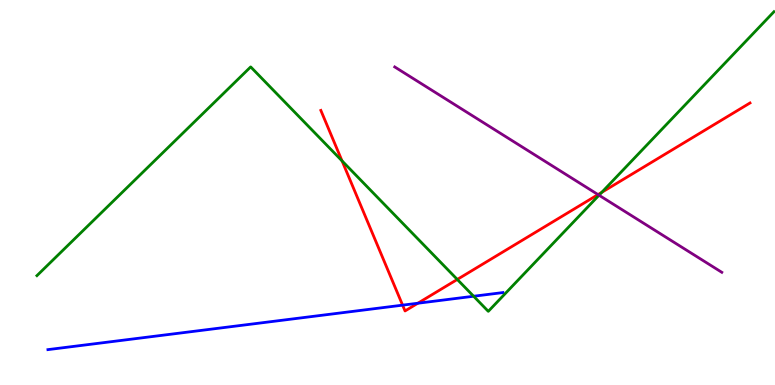[{'lines': ['blue', 'red'], 'intersections': [{'x': 5.19, 'y': 2.07}, {'x': 5.39, 'y': 2.12}]}, {'lines': ['green', 'red'], 'intersections': [{'x': 4.41, 'y': 5.82}, {'x': 5.9, 'y': 2.74}, {'x': 7.76, 'y': 5.0}]}, {'lines': ['purple', 'red'], 'intersections': [{'x': 7.72, 'y': 4.95}]}, {'lines': ['blue', 'green'], 'intersections': [{'x': 6.11, 'y': 2.31}]}, {'lines': ['blue', 'purple'], 'intersections': []}, {'lines': ['green', 'purple'], 'intersections': [{'x': 7.73, 'y': 4.93}]}]